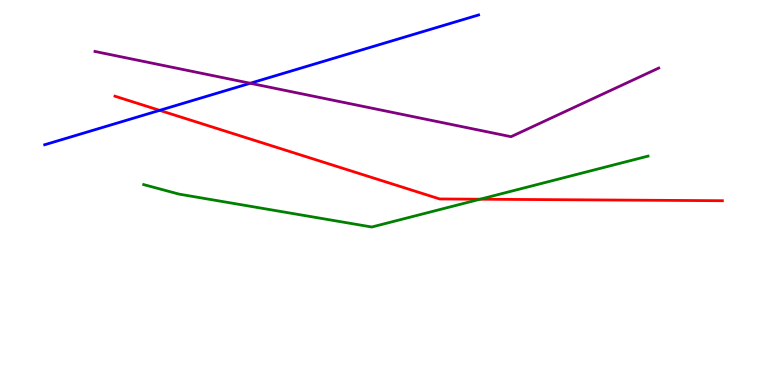[{'lines': ['blue', 'red'], 'intersections': [{'x': 2.06, 'y': 7.13}]}, {'lines': ['green', 'red'], 'intersections': [{'x': 6.19, 'y': 4.83}]}, {'lines': ['purple', 'red'], 'intersections': []}, {'lines': ['blue', 'green'], 'intersections': []}, {'lines': ['blue', 'purple'], 'intersections': [{'x': 3.23, 'y': 7.84}]}, {'lines': ['green', 'purple'], 'intersections': []}]